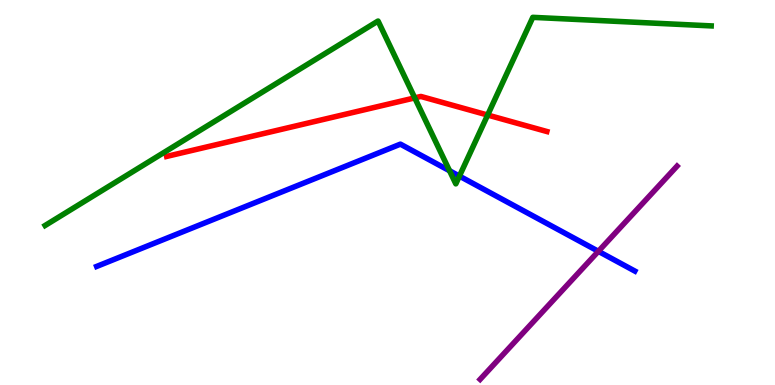[{'lines': ['blue', 'red'], 'intersections': []}, {'lines': ['green', 'red'], 'intersections': [{'x': 5.35, 'y': 7.46}, {'x': 6.29, 'y': 7.01}]}, {'lines': ['purple', 'red'], 'intersections': []}, {'lines': ['blue', 'green'], 'intersections': [{'x': 5.8, 'y': 5.56}, {'x': 5.93, 'y': 5.43}]}, {'lines': ['blue', 'purple'], 'intersections': [{'x': 7.72, 'y': 3.47}]}, {'lines': ['green', 'purple'], 'intersections': []}]